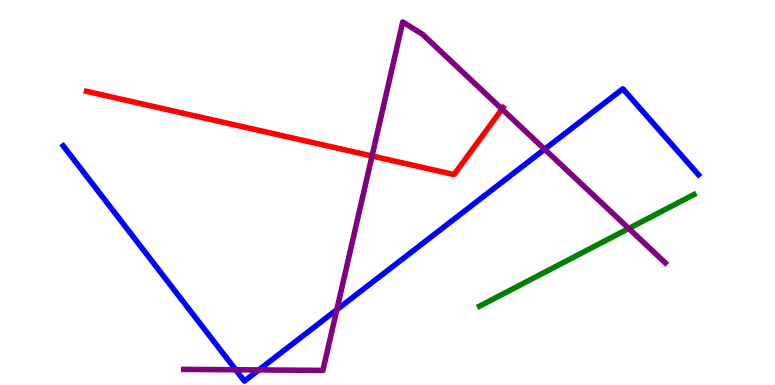[{'lines': ['blue', 'red'], 'intersections': []}, {'lines': ['green', 'red'], 'intersections': []}, {'lines': ['purple', 'red'], 'intersections': [{'x': 4.8, 'y': 5.95}, {'x': 6.48, 'y': 7.17}]}, {'lines': ['blue', 'green'], 'intersections': []}, {'lines': ['blue', 'purple'], 'intersections': [{'x': 3.04, 'y': 0.396}, {'x': 3.34, 'y': 0.391}, {'x': 4.35, 'y': 1.96}, {'x': 7.03, 'y': 6.12}]}, {'lines': ['green', 'purple'], 'intersections': [{'x': 8.11, 'y': 4.07}]}]